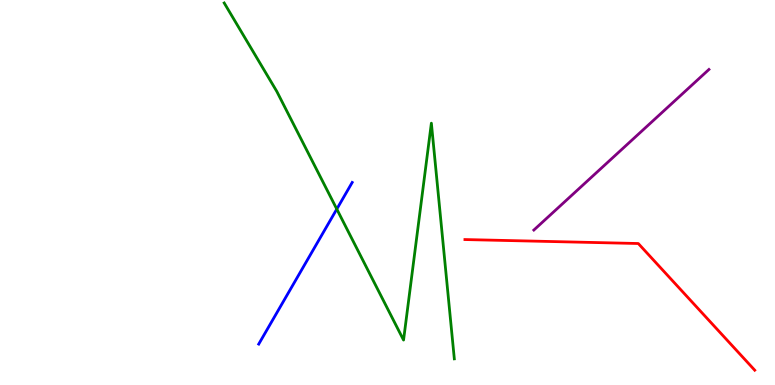[{'lines': ['blue', 'red'], 'intersections': []}, {'lines': ['green', 'red'], 'intersections': []}, {'lines': ['purple', 'red'], 'intersections': []}, {'lines': ['blue', 'green'], 'intersections': [{'x': 4.35, 'y': 4.57}]}, {'lines': ['blue', 'purple'], 'intersections': []}, {'lines': ['green', 'purple'], 'intersections': []}]